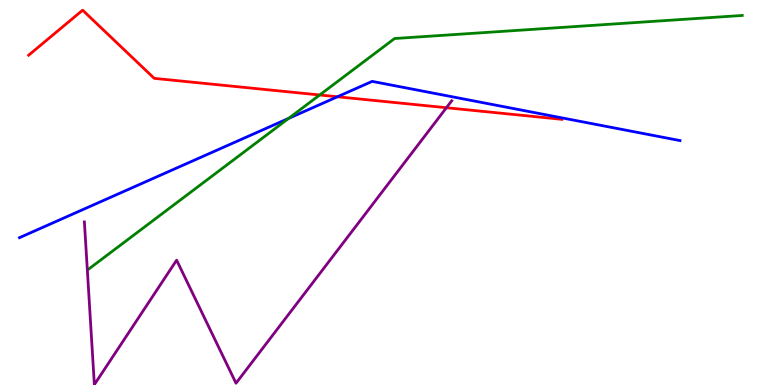[{'lines': ['blue', 'red'], 'intersections': [{'x': 4.35, 'y': 7.49}]}, {'lines': ['green', 'red'], 'intersections': [{'x': 4.12, 'y': 7.53}]}, {'lines': ['purple', 'red'], 'intersections': [{'x': 5.76, 'y': 7.2}]}, {'lines': ['blue', 'green'], 'intersections': [{'x': 3.72, 'y': 6.92}]}, {'lines': ['blue', 'purple'], 'intersections': []}, {'lines': ['green', 'purple'], 'intersections': []}]